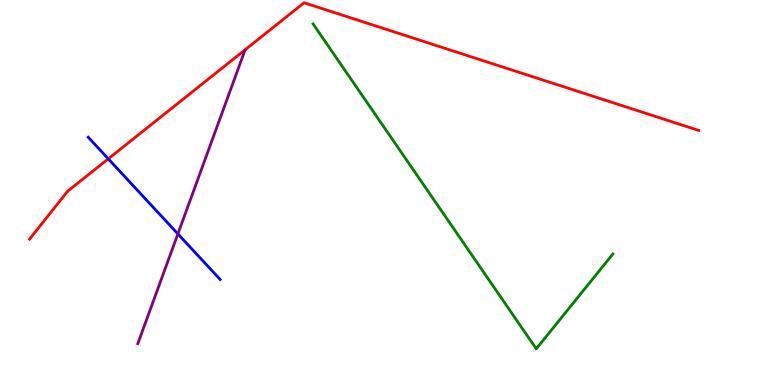[{'lines': ['blue', 'red'], 'intersections': [{'x': 1.4, 'y': 5.87}]}, {'lines': ['green', 'red'], 'intersections': []}, {'lines': ['purple', 'red'], 'intersections': []}, {'lines': ['blue', 'green'], 'intersections': []}, {'lines': ['blue', 'purple'], 'intersections': [{'x': 2.3, 'y': 3.92}]}, {'lines': ['green', 'purple'], 'intersections': []}]